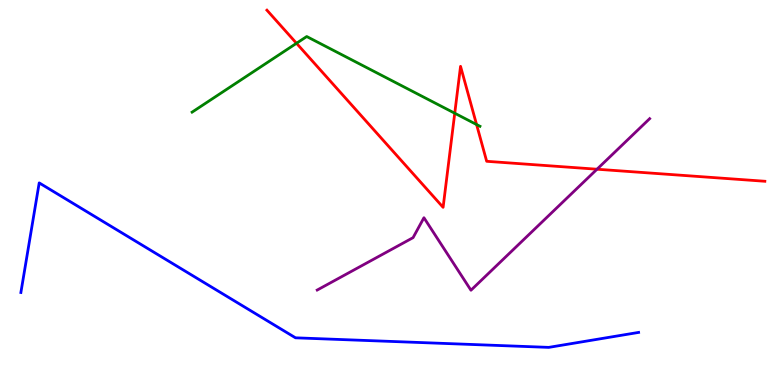[{'lines': ['blue', 'red'], 'intersections': []}, {'lines': ['green', 'red'], 'intersections': [{'x': 3.83, 'y': 8.88}, {'x': 5.87, 'y': 7.06}, {'x': 6.15, 'y': 6.77}]}, {'lines': ['purple', 'red'], 'intersections': [{'x': 7.7, 'y': 5.6}]}, {'lines': ['blue', 'green'], 'intersections': []}, {'lines': ['blue', 'purple'], 'intersections': []}, {'lines': ['green', 'purple'], 'intersections': []}]